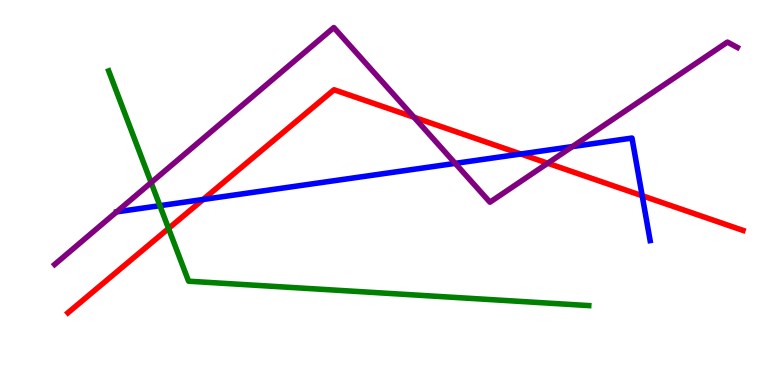[{'lines': ['blue', 'red'], 'intersections': [{'x': 2.62, 'y': 4.82}, {'x': 6.72, 'y': 6.0}, {'x': 8.29, 'y': 4.92}]}, {'lines': ['green', 'red'], 'intersections': [{'x': 2.17, 'y': 4.07}]}, {'lines': ['purple', 'red'], 'intersections': [{'x': 5.34, 'y': 6.95}, {'x': 7.07, 'y': 5.76}]}, {'lines': ['blue', 'green'], 'intersections': [{'x': 2.06, 'y': 4.66}]}, {'lines': ['blue', 'purple'], 'intersections': [{'x': 5.87, 'y': 5.76}, {'x': 7.39, 'y': 6.19}]}, {'lines': ['green', 'purple'], 'intersections': [{'x': 1.95, 'y': 5.26}]}]